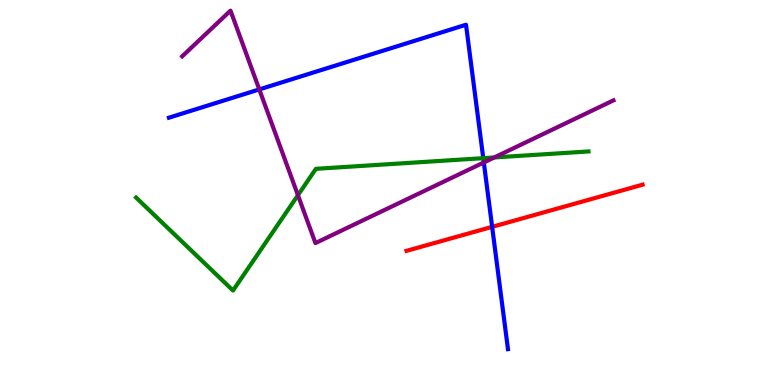[{'lines': ['blue', 'red'], 'intersections': [{'x': 6.35, 'y': 4.11}]}, {'lines': ['green', 'red'], 'intersections': []}, {'lines': ['purple', 'red'], 'intersections': []}, {'lines': ['blue', 'green'], 'intersections': [{'x': 6.24, 'y': 5.89}]}, {'lines': ['blue', 'purple'], 'intersections': [{'x': 3.35, 'y': 7.68}, {'x': 6.24, 'y': 5.78}]}, {'lines': ['green', 'purple'], 'intersections': [{'x': 3.84, 'y': 4.93}, {'x': 6.38, 'y': 5.91}]}]